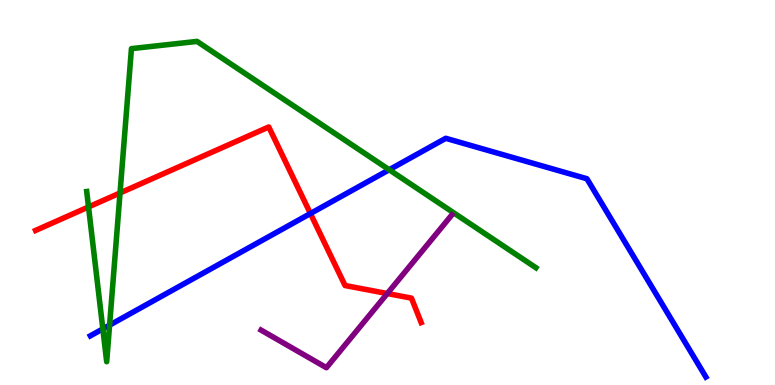[{'lines': ['blue', 'red'], 'intersections': [{'x': 4.01, 'y': 4.45}]}, {'lines': ['green', 'red'], 'intersections': [{'x': 1.14, 'y': 4.62}, {'x': 1.55, 'y': 4.99}]}, {'lines': ['purple', 'red'], 'intersections': [{'x': 5.0, 'y': 2.38}]}, {'lines': ['blue', 'green'], 'intersections': [{'x': 1.33, 'y': 1.46}, {'x': 1.41, 'y': 1.55}, {'x': 5.02, 'y': 5.59}]}, {'lines': ['blue', 'purple'], 'intersections': []}, {'lines': ['green', 'purple'], 'intersections': []}]